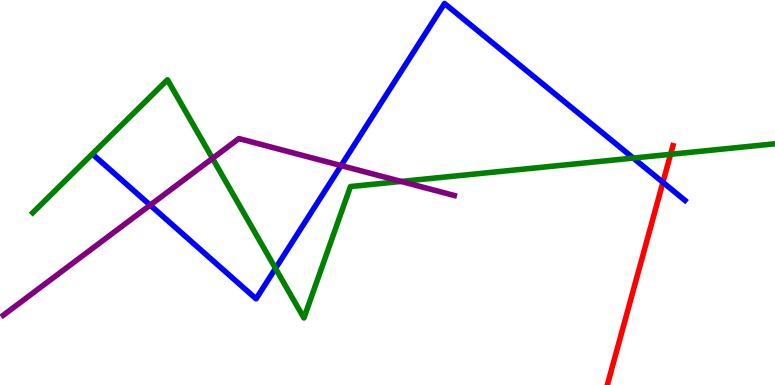[{'lines': ['blue', 'red'], 'intersections': [{'x': 8.55, 'y': 5.26}]}, {'lines': ['green', 'red'], 'intersections': [{'x': 8.65, 'y': 5.99}]}, {'lines': ['purple', 'red'], 'intersections': []}, {'lines': ['blue', 'green'], 'intersections': [{'x': 3.55, 'y': 3.03}, {'x': 8.17, 'y': 5.89}]}, {'lines': ['blue', 'purple'], 'intersections': [{'x': 1.94, 'y': 4.67}, {'x': 4.4, 'y': 5.7}]}, {'lines': ['green', 'purple'], 'intersections': [{'x': 2.74, 'y': 5.89}, {'x': 5.18, 'y': 5.29}]}]